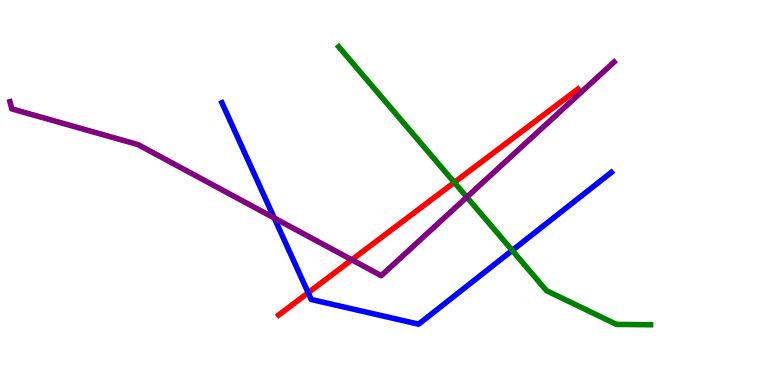[{'lines': ['blue', 'red'], 'intersections': [{'x': 3.98, 'y': 2.4}]}, {'lines': ['green', 'red'], 'intersections': [{'x': 5.86, 'y': 5.26}]}, {'lines': ['purple', 'red'], 'intersections': [{'x': 4.54, 'y': 3.25}]}, {'lines': ['blue', 'green'], 'intersections': [{'x': 6.61, 'y': 3.5}]}, {'lines': ['blue', 'purple'], 'intersections': [{'x': 3.54, 'y': 4.34}]}, {'lines': ['green', 'purple'], 'intersections': [{'x': 6.02, 'y': 4.88}]}]